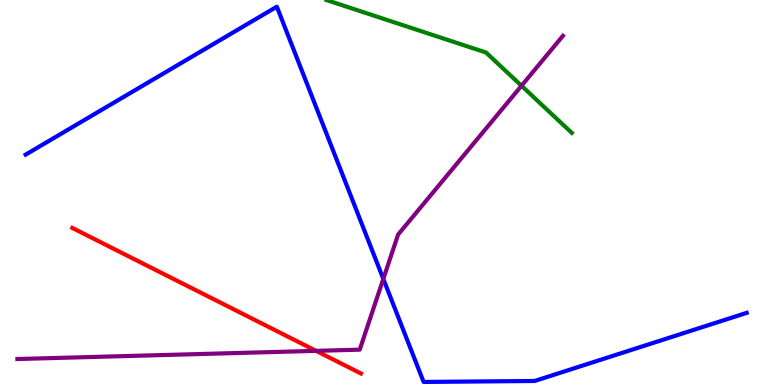[{'lines': ['blue', 'red'], 'intersections': []}, {'lines': ['green', 'red'], 'intersections': []}, {'lines': ['purple', 'red'], 'intersections': [{'x': 4.08, 'y': 0.887}]}, {'lines': ['blue', 'green'], 'intersections': []}, {'lines': ['blue', 'purple'], 'intersections': [{'x': 4.95, 'y': 2.76}]}, {'lines': ['green', 'purple'], 'intersections': [{'x': 6.73, 'y': 7.77}]}]